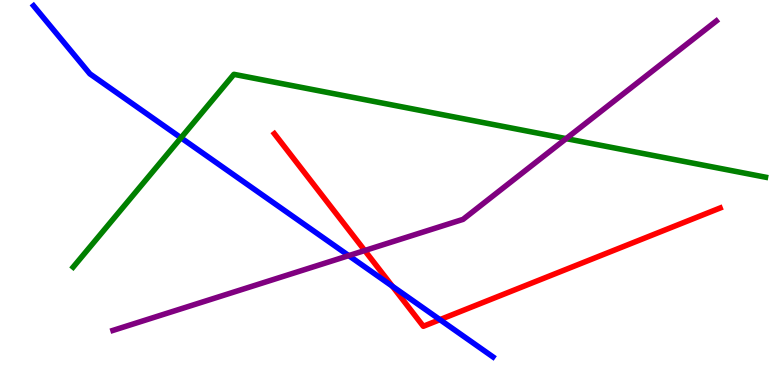[{'lines': ['blue', 'red'], 'intersections': [{'x': 5.06, 'y': 2.56}, {'x': 5.68, 'y': 1.7}]}, {'lines': ['green', 'red'], 'intersections': []}, {'lines': ['purple', 'red'], 'intersections': [{'x': 4.71, 'y': 3.49}]}, {'lines': ['blue', 'green'], 'intersections': [{'x': 2.34, 'y': 6.42}]}, {'lines': ['blue', 'purple'], 'intersections': [{'x': 4.5, 'y': 3.36}]}, {'lines': ['green', 'purple'], 'intersections': [{'x': 7.3, 'y': 6.4}]}]